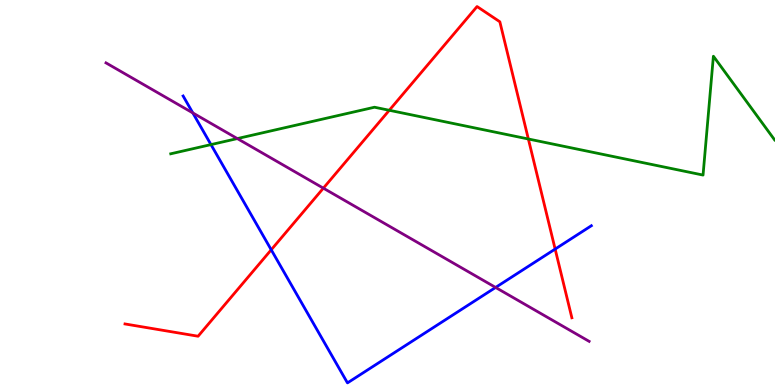[{'lines': ['blue', 'red'], 'intersections': [{'x': 3.5, 'y': 3.51}, {'x': 7.16, 'y': 3.53}]}, {'lines': ['green', 'red'], 'intersections': [{'x': 5.02, 'y': 7.14}, {'x': 6.82, 'y': 6.39}]}, {'lines': ['purple', 'red'], 'intersections': [{'x': 4.17, 'y': 5.11}]}, {'lines': ['blue', 'green'], 'intersections': [{'x': 2.72, 'y': 6.24}]}, {'lines': ['blue', 'purple'], 'intersections': [{'x': 2.49, 'y': 7.07}, {'x': 6.39, 'y': 2.53}]}, {'lines': ['green', 'purple'], 'intersections': [{'x': 3.06, 'y': 6.4}]}]